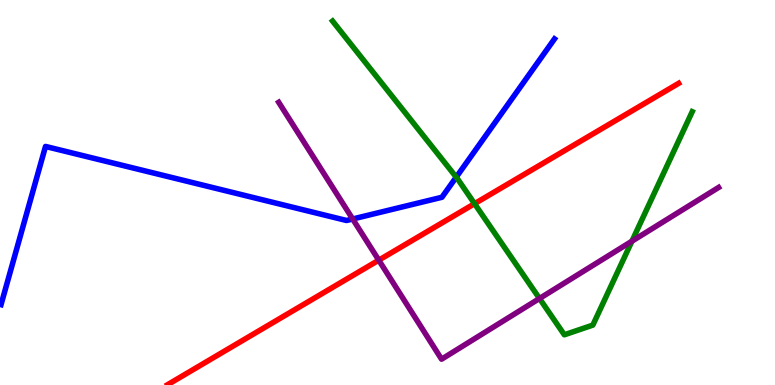[{'lines': ['blue', 'red'], 'intersections': []}, {'lines': ['green', 'red'], 'intersections': [{'x': 6.12, 'y': 4.71}]}, {'lines': ['purple', 'red'], 'intersections': [{'x': 4.89, 'y': 3.24}]}, {'lines': ['blue', 'green'], 'intersections': [{'x': 5.89, 'y': 5.4}]}, {'lines': ['blue', 'purple'], 'intersections': [{'x': 4.55, 'y': 4.31}]}, {'lines': ['green', 'purple'], 'intersections': [{'x': 6.96, 'y': 2.25}, {'x': 8.15, 'y': 3.74}]}]